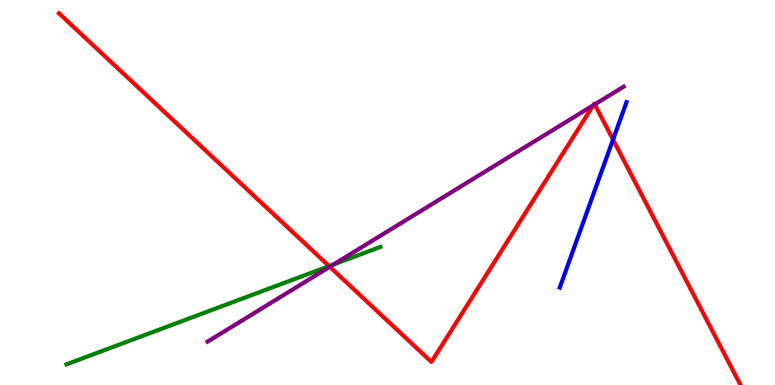[{'lines': ['blue', 'red'], 'intersections': [{'x': 7.91, 'y': 6.37}]}, {'lines': ['green', 'red'], 'intersections': [{'x': 4.25, 'y': 3.09}]}, {'lines': ['purple', 'red'], 'intersections': [{'x': 4.26, 'y': 3.07}, {'x': 7.65, 'y': 7.26}, {'x': 7.67, 'y': 7.29}]}, {'lines': ['blue', 'green'], 'intersections': []}, {'lines': ['blue', 'purple'], 'intersections': []}, {'lines': ['green', 'purple'], 'intersections': [{'x': 4.3, 'y': 3.13}]}]